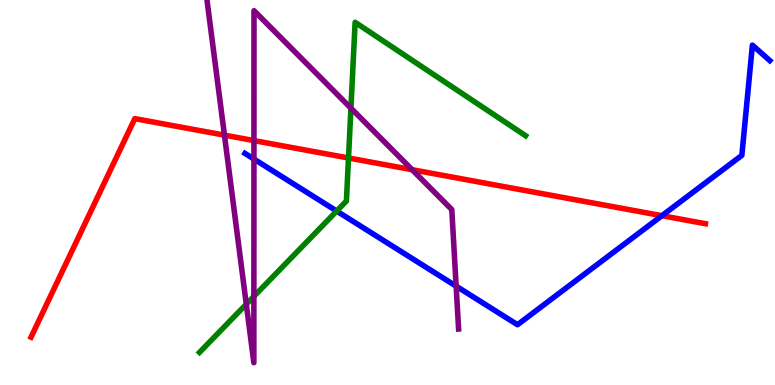[{'lines': ['blue', 'red'], 'intersections': [{'x': 8.54, 'y': 4.4}]}, {'lines': ['green', 'red'], 'intersections': [{'x': 4.5, 'y': 5.9}]}, {'lines': ['purple', 'red'], 'intersections': [{'x': 2.9, 'y': 6.49}, {'x': 3.28, 'y': 6.35}, {'x': 5.32, 'y': 5.59}]}, {'lines': ['blue', 'green'], 'intersections': [{'x': 4.34, 'y': 4.52}]}, {'lines': ['blue', 'purple'], 'intersections': [{'x': 3.28, 'y': 5.87}, {'x': 5.89, 'y': 2.57}]}, {'lines': ['green', 'purple'], 'intersections': [{'x': 3.18, 'y': 2.1}, {'x': 3.28, 'y': 2.3}, {'x': 4.53, 'y': 7.19}]}]